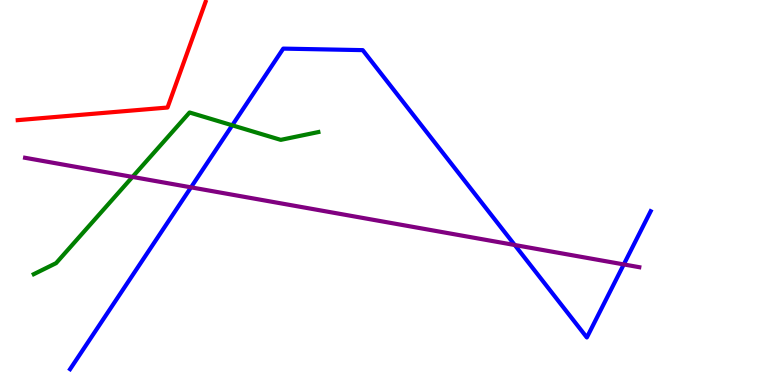[{'lines': ['blue', 'red'], 'intersections': []}, {'lines': ['green', 'red'], 'intersections': []}, {'lines': ['purple', 'red'], 'intersections': []}, {'lines': ['blue', 'green'], 'intersections': [{'x': 3.0, 'y': 6.75}]}, {'lines': ['blue', 'purple'], 'intersections': [{'x': 2.46, 'y': 5.13}, {'x': 6.64, 'y': 3.64}, {'x': 8.05, 'y': 3.13}]}, {'lines': ['green', 'purple'], 'intersections': [{'x': 1.71, 'y': 5.4}]}]